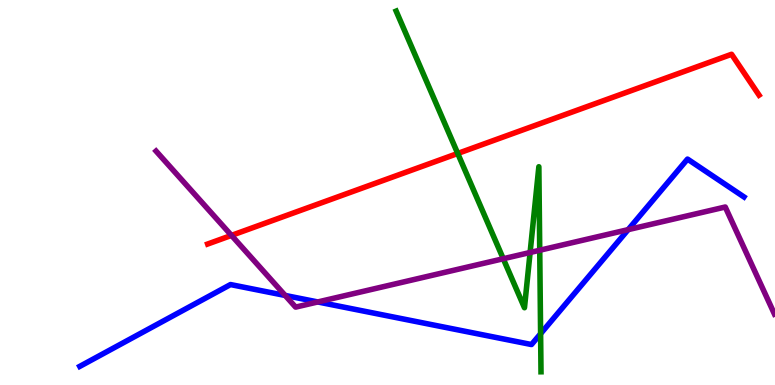[{'lines': ['blue', 'red'], 'intersections': []}, {'lines': ['green', 'red'], 'intersections': [{'x': 5.91, 'y': 6.01}]}, {'lines': ['purple', 'red'], 'intersections': [{'x': 2.99, 'y': 3.89}]}, {'lines': ['blue', 'green'], 'intersections': [{'x': 6.98, 'y': 1.33}]}, {'lines': ['blue', 'purple'], 'intersections': [{'x': 3.68, 'y': 2.33}, {'x': 4.1, 'y': 2.16}, {'x': 8.11, 'y': 4.04}]}, {'lines': ['green', 'purple'], 'intersections': [{'x': 6.49, 'y': 3.28}, {'x': 6.84, 'y': 3.44}, {'x': 6.96, 'y': 3.5}]}]